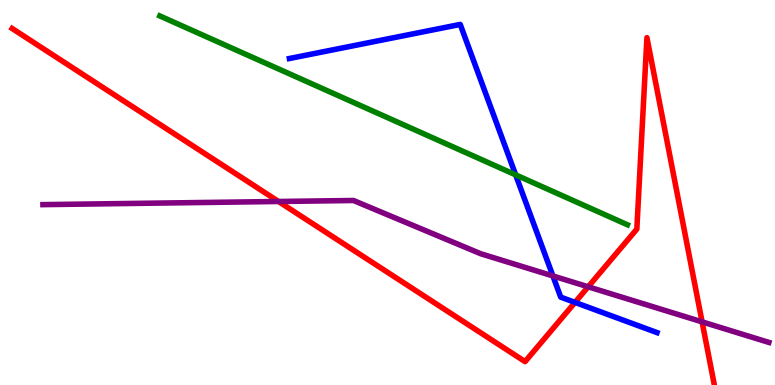[{'lines': ['blue', 'red'], 'intersections': [{'x': 7.42, 'y': 2.15}]}, {'lines': ['green', 'red'], 'intersections': []}, {'lines': ['purple', 'red'], 'intersections': [{'x': 3.59, 'y': 4.77}, {'x': 7.59, 'y': 2.55}, {'x': 9.06, 'y': 1.64}]}, {'lines': ['blue', 'green'], 'intersections': [{'x': 6.65, 'y': 5.46}]}, {'lines': ['blue', 'purple'], 'intersections': [{'x': 7.13, 'y': 2.83}]}, {'lines': ['green', 'purple'], 'intersections': []}]